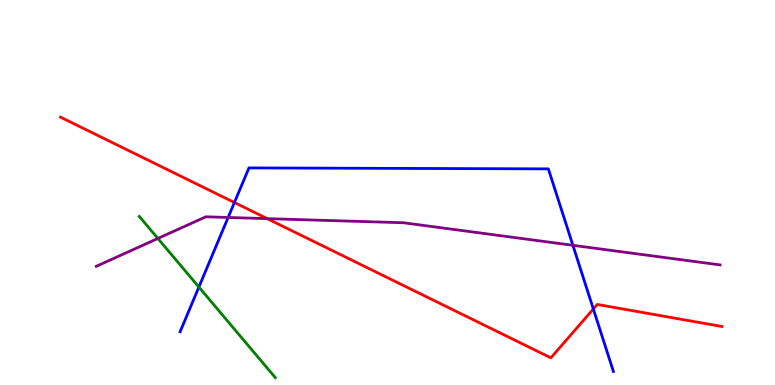[{'lines': ['blue', 'red'], 'intersections': [{'x': 3.02, 'y': 4.74}, {'x': 7.66, 'y': 1.97}]}, {'lines': ['green', 'red'], 'intersections': []}, {'lines': ['purple', 'red'], 'intersections': [{'x': 3.45, 'y': 4.32}]}, {'lines': ['blue', 'green'], 'intersections': [{'x': 2.57, 'y': 2.54}]}, {'lines': ['blue', 'purple'], 'intersections': [{'x': 2.94, 'y': 4.35}, {'x': 7.39, 'y': 3.63}]}, {'lines': ['green', 'purple'], 'intersections': [{'x': 2.04, 'y': 3.81}]}]